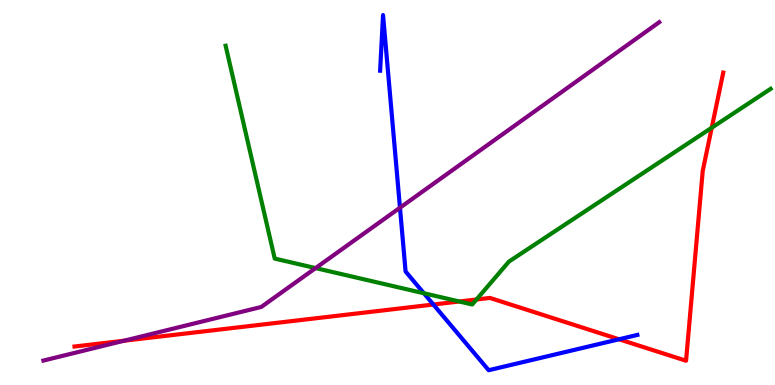[{'lines': ['blue', 'red'], 'intersections': [{'x': 5.59, 'y': 2.09}, {'x': 7.99, 'y': 1.19}]}, {'lines': ['green', 'red'], 'intersections': [{'x': 5.93, 'y': 2.17}, {'x': 6.15, 'y': 2.22}, {'x': 9.18, 'y': 6.68}]}, {'lines': ['purple', 'red'], 'intersections': [{'x': 1.6, 'y': 1.15}]}, {'lines': ['blue', 'green'], 'intersections': [{'x': 5.47, 'y': 2.38}]}, {'lines': ['blue', 'purple'], 'intersections': [{'x': 5.16, 'y': 4.6}]}, {'lines': ['green', 'purple'], 'intersections': [{'x': 4.07, 'y': 3.04}]}]